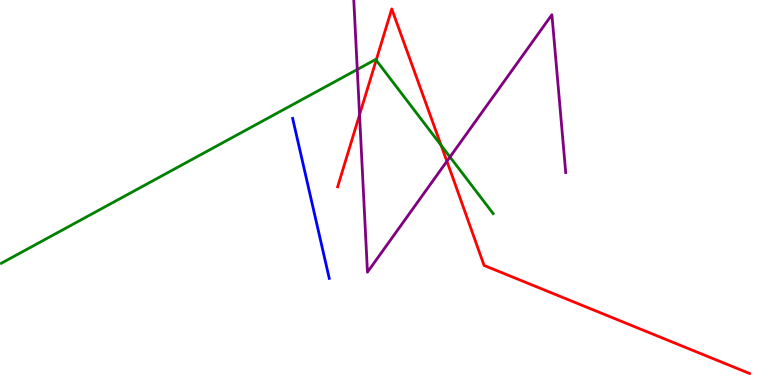[{'lines': ['blue', 'red'], 'intersections': []}, {'lines': ['green', 'red'], 'intersections': [{'x': 4.85, 'y': 8.44}, {'x': 5.69, 'y': 6.22}]}, {'lines': ['purple', 'red'], 'intersections': [{'x': 4.64, 'y': 7.02}, {'x': 5.77, 'y': 5.81}]}, {'lines': ['blue', 'green'], 'intersections': []}, {'lines': ['blue', 'purple'], 'intersections': []}, {'lines': ['green', 'purple'], 'intersections': [{'x': 4.61, 'y': 8.2}, {'x': 5.81, 'y': 5.92}]}]